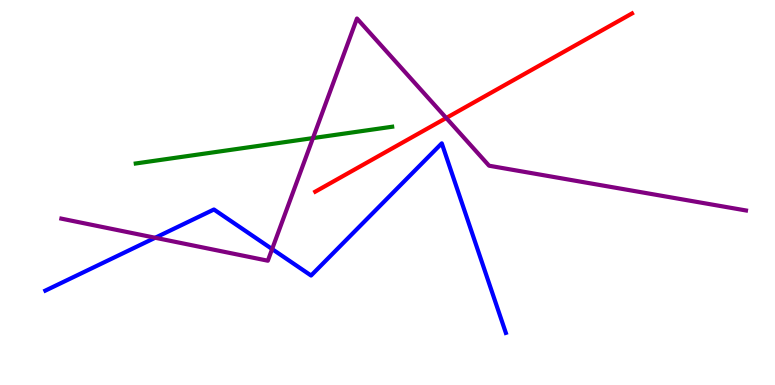[{'lines': ['blue', 'red'], 'intersections': []}, {'lines': ['green', 'red'], 'intersections': []}, {'lines': ['purple', 'red'], 'intersections': [{'x': 5.76, 'y': 6.94}]}, {'lines': ['blue', 'green'], 'intersections': []}, {'lines': ['blue', 'purple'], 'intersections': [{'x': 2.0, 'y': 3.82}, {'x': 3.51, 'y': 3.53}]}, {'lines': ['green', 'purple'], 'intersections': [{'x': 4.04, 'y': 6.41}]}]